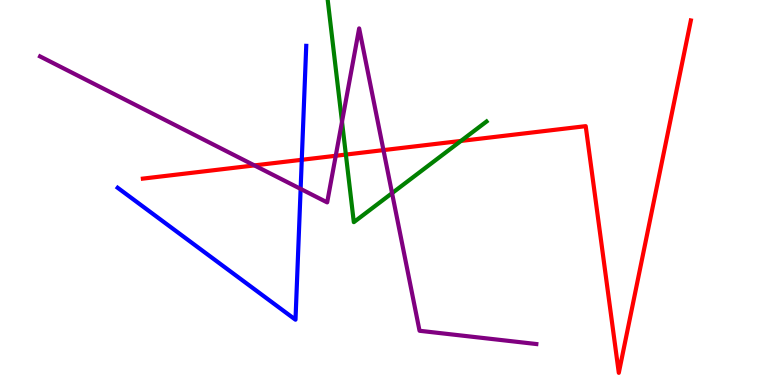[{'lines': ['blue', 'red'], 'intersections': [{'x': 3.89, 'y': 5.85}]}, {'lines': ['green', 'red'], 'intersections': [{'x': 4.46, 'y': 5.99}, {'x': 5.95, 'y': 6.34}]}, {'lines': ['purple', 'red'], 'intersections': [{'x': 3.28, 'y': 5.7}, {'x': 4.33, 'y': 5.95}, {'x': 4.95, 'y': 6.1}]}, {'lines': ['blue', 'green'], 'intersections': []}, {'lines': ['blue', 'purple'], 'intersections': [{'x': 3.88, 'y': 5.09}]}, {'lines': ['green', 'purple'], 'intersections': [{'x': 4.41, 'y': 6.84}, {'x': 5.06, 'y': 4.98}]}]